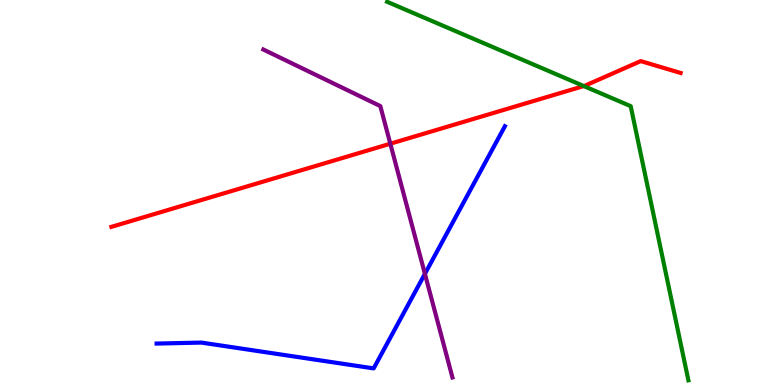[{'lines': ['blue', 'red'], 'intersections': []}, {'lines': ['green', 'red'], 'intersections': [{'x': 7.53, 'y': 7.76}]}, {'lines': ['purple', 'red'], 'intersections': [{'x': 5.04, 'y': 6.27}]}, {'lines': ['blue', 'green'], 'intersections': []}, {'lines': ['blue', 'purple'], 'intersections': [{'x': 5.48, 'y': 2.89}]}, {'lines': ['green', 'purple'], 'intersections': []}]